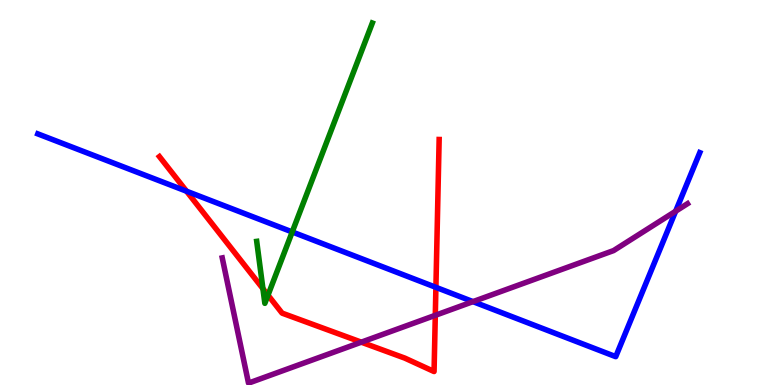[{'lines': ['blue', 'red'], 'intersections': [{'x': 2.41, 'y': 5.03}, {'x': 5.62, 'y': 2.54}]}, {'lines': ['green', 'red'], 'intersections': [{'x': 3.39, 'y': 2.5}, {'x': 3.46, 'y': 2.33}]}, {'lines': ['purple', 'red'], 'intersections': [{'x': 4.66, 'y': 1.11}, {'x': 5.62, 'y': 1.81}]}, {'lines': ['blue', 'green'], 'intersections': [{'x': 3.77, 'y': 3.98}]}, {'lines': ['blue', 'purple'], 'intersections': [{'x': 6.1, 'y': 2.17}, {'x': 8.72, 'y': 4.51}]}, {'lines': ['green', 'purple'], 'intersections': []}]